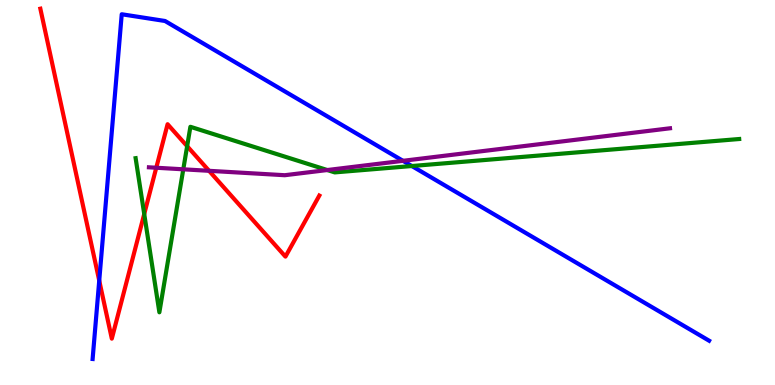[{'lines': ['blue', 'red'], 'intersections': [{'x': 1.28, 'y': 2.71}]}, {'lines': ['green', 'red'], 'intersections': [{'x': 1.86, 'y': 4.44}, {'x': 2.41, 'y': 6.2}]}, {'lines': ['purple', 'red'], 'intersections': [{'x': 2.02, 'y': 5.64}, {'x': 2.7, 'y': 5.56}]}, {'lines': ['blue', 'green'], 'intersections': [{'x': 5.31, 'y': 5.69}]}, {'lines': ['blue', 'purple'], 'intersections': [{'x': 5.2, 'y': 5.82}]}, {'lines': ['green', 'purple'], 'intersections': [{'x': 2.36, 'y': 5.6}, {'x': 4.22, 'y': 5.58}]}]